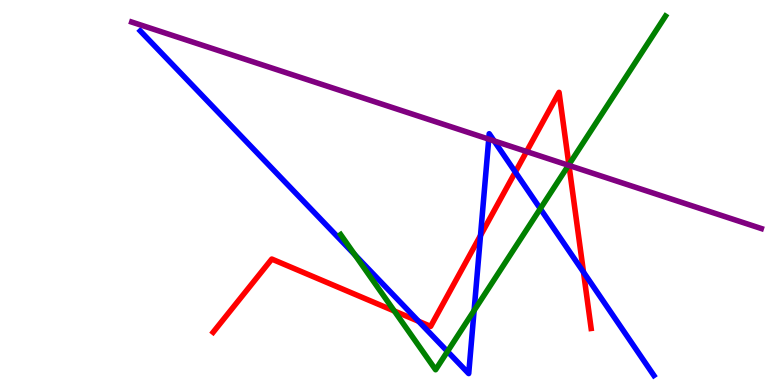[{'lines': ['blue', 'red'], 'intersections': [{'x': 5.4, 'y': 1.66}, {'x': 6.2, 'y': 3.88}, {'x': 6.65, 'y': 5.53}, {'x': 7.53, 'y': 2.93}]}, {'lines': ['green', 'red'], 'intersections': [{'x': 5.09, 'y': 1.92}, {'x': 7.34, 'y': 5.72}]}, {'lines': ['purple', 'red'], 'intersections': [{'x': 6.79, 'y': 6.06}, {'x': 7.34, 'y': 5.7}]}, {'lines': ['blue', 'green'], 'intersections': [{'x': 4.58, 'y': 3.38}, {'x': 5.77, 'y': 0.871}, {'x': 6.12, 'y': 1.93}, {'x': 6.97, 'y': 4.58}]}, {'lines': ['blue', 'purple'], 'intersections': [{'x': 6.31, 'y': 6.39}, {'x': 6.38, 'y': 6.34}]}, {'lines': ['green', 'purple'], 'intersections': [{'x': 7.34, 'y': 5.71}]}]